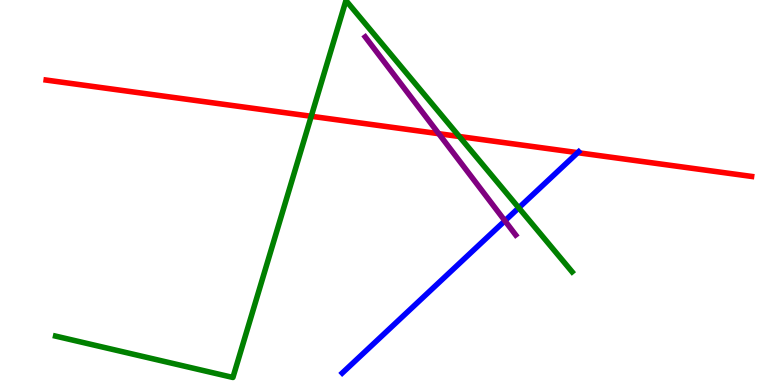[{'lines': ['blue', 'red'], 'intersections': [{'x': 7.45, 'y': 6.03}]}, {'lines': ['green', 'red'], 'intersections': [{'x': 4.02, 'y': 6.98}, {'x': 5.93, 'y': 6.45}]}, {'lines': ['purple', 'red'], 'intersections': [{'x': 5.66, 'y': 6.53}]}, {'lines': ['blue', 'green'], 'intersections': [{'x': 6.69, 'y': 4.6}]}, {'lines': ['blue', 'purple'], 'intersections': [{'x': 6.51, 'y': 4.27}]}, {'lines': ['green', 'purple'], 'intersections': []}]